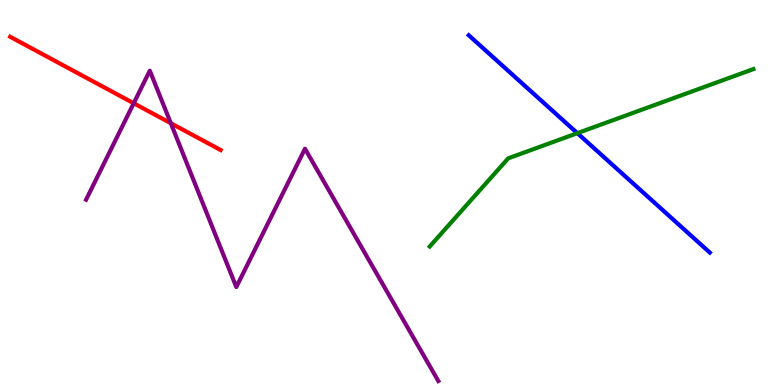[{'lines': ['blue', 'red'], 'intersections': []}, {'lines': ['green', 'red'], 'intersections': []}, {'lines': ['purple', 'red'], 'intersections': [{'x': 1.73, 'y': 7.32}, {'x': 2.2, 'y': 6.8}]}, {'lines': ['blue', 'green'], 'intersections': [{'x': 7.45, 'y': 6.54}]}, {'lines': ['blue', 'purple'], 'intersections': []}, {'lines': ['green', 'purple'], 'intersections': []}]